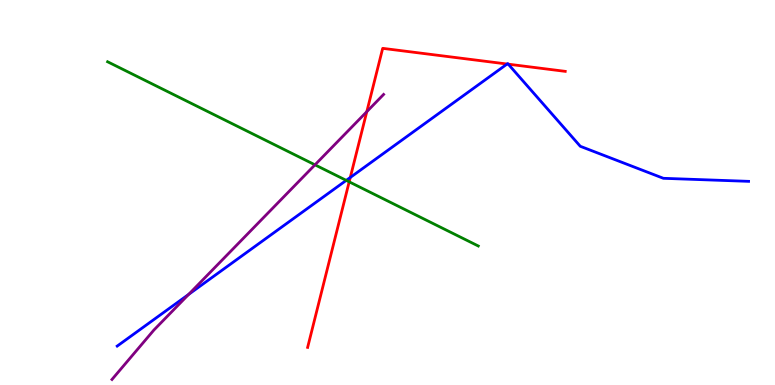[{'lines': ['blue', 'red'], 'intersections': [{'x': 4.52, 'y': 5.39}, {'x': 6.54, 'y': 8.34}, {'x': 6.56, 'y': 8.33}]}, {'lines': ['green', 'red'], 'intersections': [{'x': 4.51, 'y': 5.28}]}, {'lines': ['purple', 'red'], 'intersections': [{'x': 4.73, 'y': 7.1}]}, {'lines': ['blue', 'green'], 'intersections': [{'x': 4.47, 'y': 5.31}]}, {'lines': ['blue', 'purple'], 'intersections': [{'x': 2.43, 'y': 2.35}]}, {'lines': ['green', 'purple'], 'intersections': [{'x': 4.06, 'y': 5.72}]}]